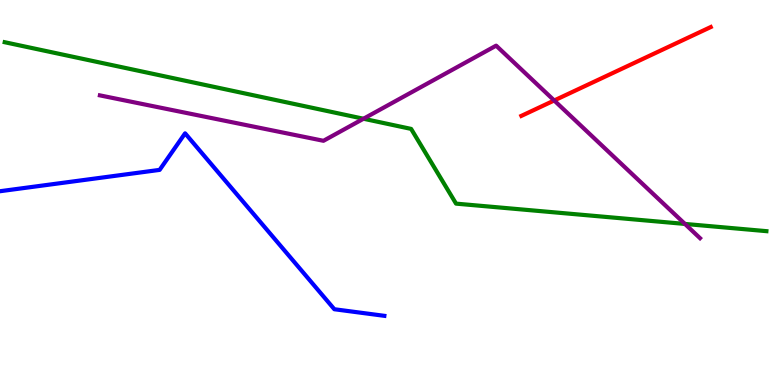[{'lines': ['blue', 'red'], 'intersections': []}, {'lines': ['green', 'red'], 'intersections': []}, {'lines': ['purple', 'red'], 'intersections': [{'x': 7.15, 'y': 7.39}]}, {'lines': ['blue', 'green'], 'intersections': []}, {'lines': ['blue', 'purple'], 'intersections': []}, {'lines': ['green', 'purple'], 'intersections': [{'x': 4.69, 'y': 6.92}, {'x': 8.84, 'y': 4.18}]}]